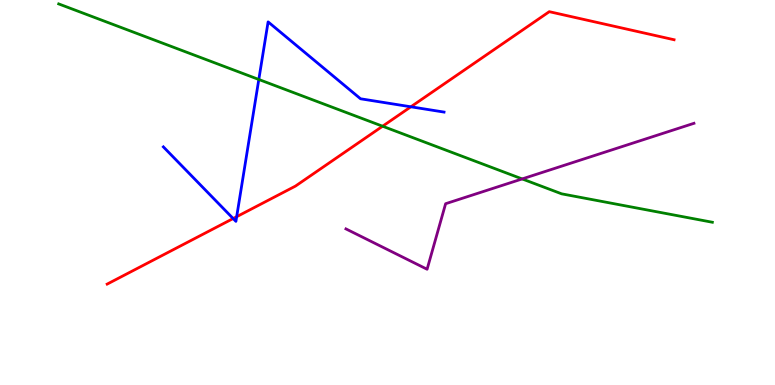[{'lines': ['blue', 'red'], 'intersections': [{'x': 3.01, 'y': 4.32}, {'x': 3.05, 'y': 4.37}, {'x': 5.3, 'y': 7.23}]}, {'lines': ['green', 'red'], 'intersections': [{'x': 4.94, 'y': 6.72}]}, {'lines': ['purple', 'red'], 'intersections': []}, {'lines': ['blue', 'green'], 'intersections': [{'x': 3.34, 'y': 7.94}]}, {'lines': ['blue', 'purple'], 'intersections': []}, {'lines': ['green', 'purple'], 'intersections': [{'x': 6.74, 'y': 5.35}]}]